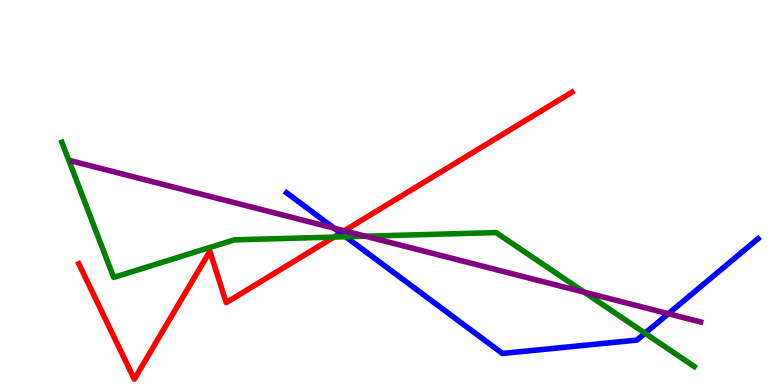[{'lines': ['blue', 'red'], 'intersections': [{'x': 4.39, 'y': 3.95}]}, {'lines': ['green', 'red'], 'intersections': [{'x': 4.31, 'y': 3.84}]}, {'lines': ['purple', 'red'], 'intersections': [{'x': 4.44, 'y': 4.01}]}, {'lines': ['blue', 'green'], 'intersections': [{'x': 4.46, 'y': 3.85}, {'x': 8.32, 'y': 1.35}]}, {'lines': ['blue', 'purple'], 'intersections': [{'x': 4.31, 'y': 4.07}, {'x': 8.62, 'y': 1.85}]}, {'lines': ['green', 'purple'], 'intersections': [{'x': 4.72, 'y': 3.86}, {'x': 7.54, 'y': 2.41}]}]